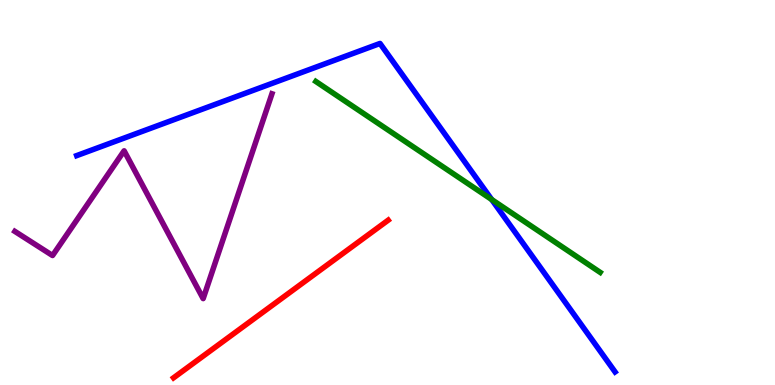[{'lines': ['blue', 'red'], 'intersections': []}, {'lines': ['green', 'red'], 'intersections': []}, {'lines': ['purple', 'red'], 'intersections': []}, {'lines': ['blue', 'green'], 'intersections': [{'x': 6.34, 'y': 4.82}]}, {'lines': ['blue', 'purple'], 'intersections': []}, {'lines': ['green', 'purple'], 'intersections': []}]